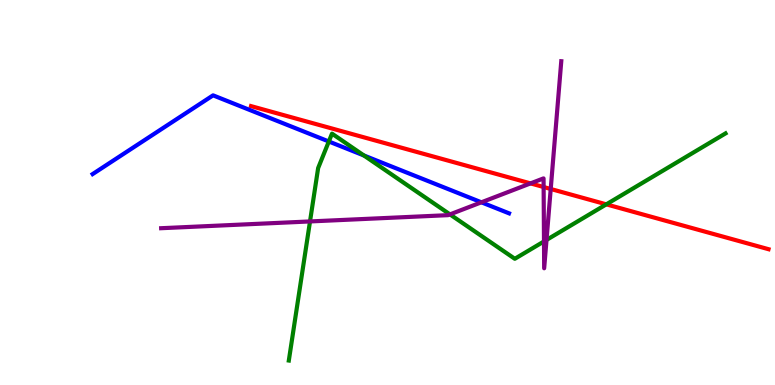[{'lines': ['blue', 'red'], 'intersections': []}, {'lines': ['green', 'red'], 'intersections': [{'x': 7.82, 'y': 4.69}]}, {'lines': ['purple', 'red'], 'intersections': [{'x': 6.85, 'y': 5.24}, {'x': 7.01, 'y': 5.14}, {'x': 7.11, 'y': 5.09}]}, {'lines': ['blue', 'green'], 'intersections': [{'x': 4.24, 'y': 6.32}, {'x': 4.7, 'y': 5.96}]}, {'lines': ['blue', 'purple'], 'intersections': [{'x': 6.21, 'y': 4.75}]}, {'lines': ['green', 'purple'], 'intersections': [{'x': 4.0, 'y': 4.25}, {'x': 5.81, 'y': 4.43}, {'x': 7.02, 'y': 3.73}, {'x': 7.05, 'y': 3.77}]}]